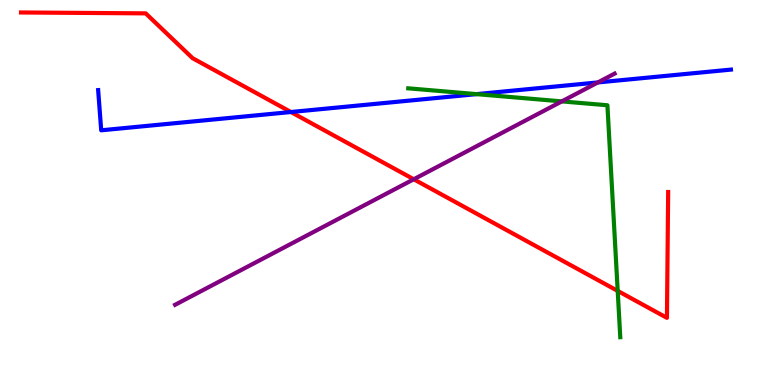[{'lines': ['blue', 'red'], 'intersections': [{'x': 3.75, 'y': 7.09}]}, {'lines': ['green', 'red'], 'intersections': [{'x': 7.97, 'y': 2.44}]}, {'lines': ['purple', 'red'], 'intersections': [{'x': 5.34, 'y': 5.34}]}, {'lines': ['blue', 'green'], 'intersections': [{'x': 6.15, 'y': 7.56}]}, {'lines': ['blue', 'purple'], 'intersections': [{'x': 7.71, 'y': 7.86}]}, {'lines': ['green', 'purple'], 'intersections': [{'x': 7.25, 'y': 7.37}]}]